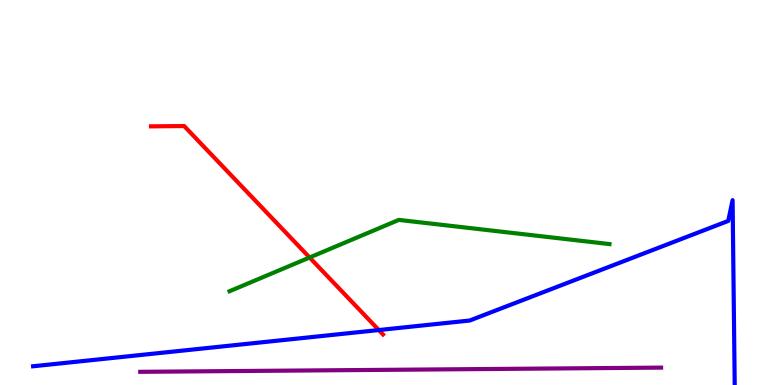[{'lines': ['blue', 'red'], 'intersections': [{'x': 4.89, 'y': 1.43}]}, {'lines': ['green', 'red'], 'intersections': [{'x': 3.99, 'y': 3.31}]}, {'lines': ['purple', 'red'], 'intersections': []}, {'lines': ['blue', 'green'], 'intersections': []}, {'lines': ['blue', 'purple'], 'intersections': []}, {'lines': ['green', 'purple'], 'intersections': []}]